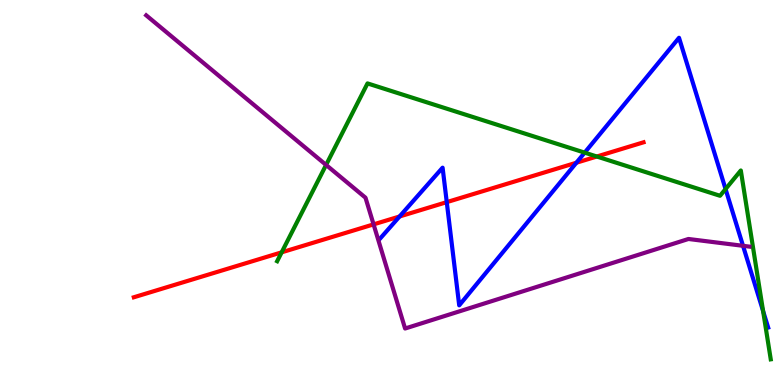[{'lines': ['blue', 'red'], 'intersections': [{'x': 5.16, 'y': 4.38}, {'x': 5.76, 'y': 4.75}, {'x': 7.44, 'y': 5.77}]}, {'lines': ['green', 'red'], 'intersections': [{'x': 3.63, 'y': 3.45}, {'x': 7.7, 'y': 5.93}]}, {'lines': ['purple', 'red'], 'intersections': [{'x': 4.82, 'y': 4.17}]}, {'lines': ['blue', 'green'], 'intersections': [{'x': 7.54, 'y': 6.04}, {'x': 9.36, 'y': 5.09}, {'x': 9.85, 'y': 1.92}]}, {'lines': ['blue', 'purple'], 'intersections': [{'x': 9.59, 'y': 3.62}]}, {'lines': ['green', 'purple'], 'intersections': [{'x': 4.21, 'y': 5.72}]}]